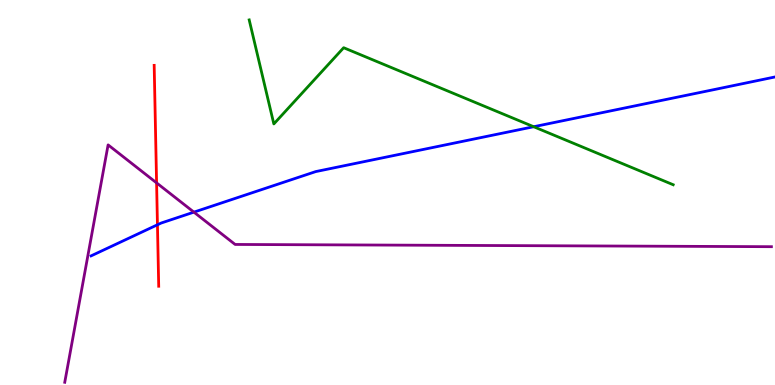[{'lines': ['blue', 'red'], 'intersections': [{'x': 2.03, 'y': 4.16}]}, {'lines': ['green', 'red'], 'intersections': []}, {'lines': ['purple', 'red'], 'intersections': [{'x': 2.02, 'y': 5.25}]}, {'lines': ['blue', 'green'], 'intersections': [{'x': 6.89, 'y': 6.71}]}, {'lines': ['blue', 'purple'], 'intersections': [{'x': 2.5, 'y': 4.49}]}, {'lines': ['green', 'purple'], 'intersections': []}]